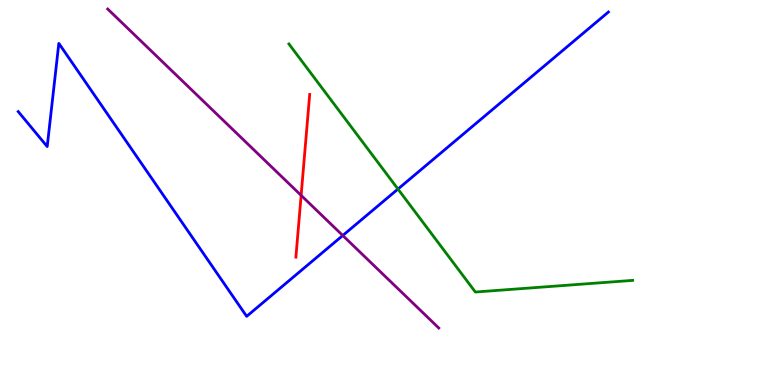[{'lines': ['blue', 'red'], 'intersections': []}, {'lines': ['green', 'red'], 'intersections': []}, {'lines': ['purple', 'red'], 'intersections': [{'x': 3.89, 'y': 4.93}]}, {'lines': ['blue', 'green'], 'intersections': [{'x': 5.14, 'y': 5.09}]}, {'lines': ['blue', 'purple'], 'intersections': [{'x': 4.42, 'y': 3.88}]}, {'lines': ['green', 'purple'], 'intersections': []}]